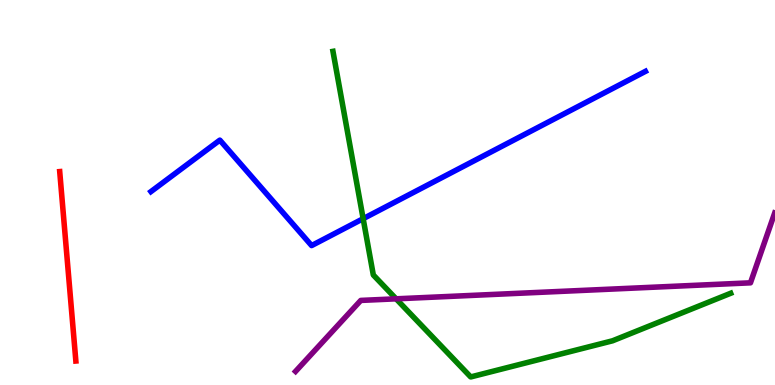[{'lines': ['blue', 'red'], 'intersections': []}, {'lines': ['green', 'red'], 'intersections': []}, {'lines': ['purple', 'red'], 'intersections': []}, {'lines': ['blue', 'green'], 'intersections': [{'x': 4.69, 'y': 4.32}]}, {'lines': ['blue', 'purple'], 'intersections': []}, {'lines': ['green', 'purple'], 'intersections': [{'x': 5.11, 'y': 2.24}]}]